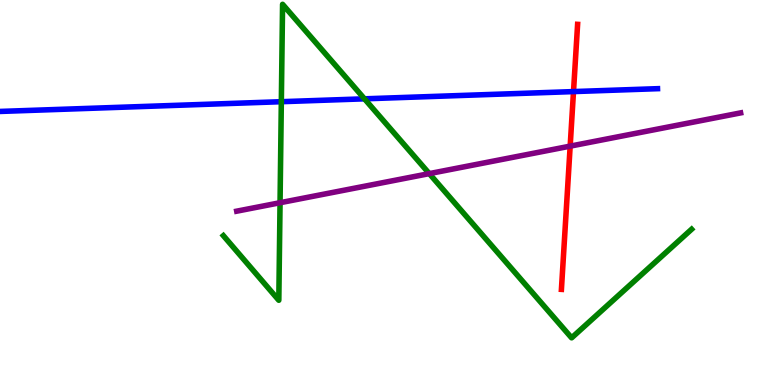[{'lines': ['blue', 'red'], 'intersections': [{'x': 7.4, 'y': 7.62}]}, {'lines': ['green', 'red'], 'intersections': []}, {'lines': ['purple', 'red'], 'intersections': [{'x': 7.36, 'y': 6.2}]}, {'lines': ['blue', 'green'], 'intersections': [{'x': 3.63, 'y': 7.36}, {'x': 4.7, 'y': 7.43}]}, {'lines': ['blue', 'purple'], 'intersections': []}, {'lines': ['green', 'purple'], 'intersections': [{'x': 3.61, 'y': 4.73}, {'x': 5.54, 'y': 5.49}]}]